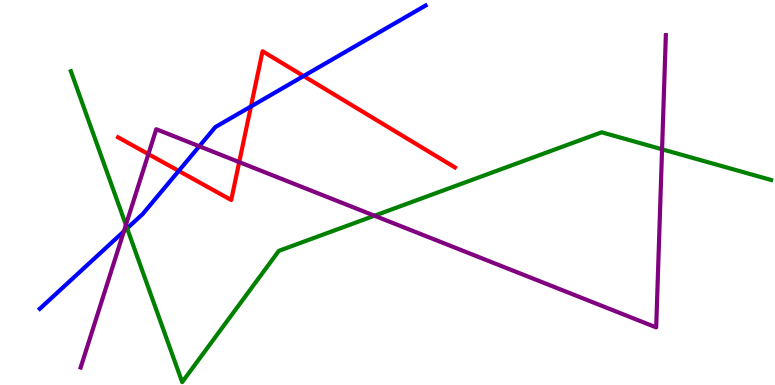[{'lines': ['blue', 'red'], 'intersections': [{'x': 2.31, 'y': 5.56}, {'x': 3.24, 'y': 7.23}, {'x': 3.92, 'y': 8.02}]}, {'lines': ['green', 'red'], 'intersections': []}, {'lines': ['purple', 'red'], 'intersections': [{'x': 1.91, 'y': 6.0}, {'x': 3.09, 'y': 5.79}]}, {'lines': ['blue', 'green'], 'intersections': [{'x': 1.64, 'y': 4.07}]}, {'lines': ['blue', 'purple'], 'intersections': [{'x': 1.6, 'y': 3.99}, {'x': 2.57, 'y': 6.2}]}, {'lines': ['green', 'purple'], 'intersections': [{'x': 1.62, 'y': 4.16}, {'x': 4.83, 'y': 4.4}, {'x': 8.54, 'y': 6.12}]}]